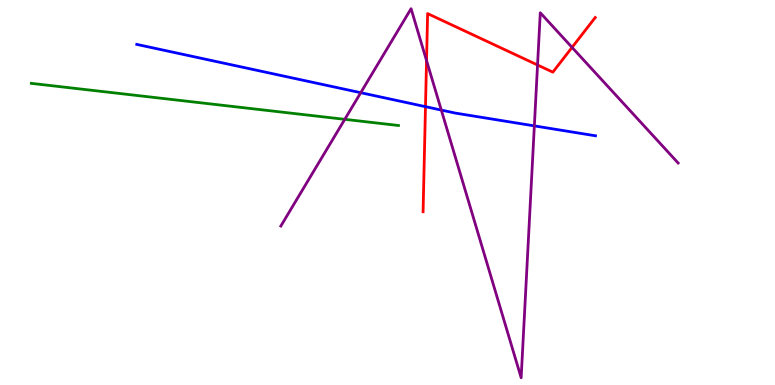[{'lines': ['blue', 'red'], 'intersections': [{'x': 5.49, 'y': 7.23}]}, {'lines': ['green', 'red'], 'intersections': []}, {'lines': ['purple', 'red'], 'intersections': [{'x': 5.5, 'y': 8.43}, {'x': 6.94, 'y': 8.31}, {'x': 7.38, 'y': 8.77}]}, {'lines': ['blue', 'green'], 'intersections': []}, {'lines': ['blue', 'purple'], 'intersections': [{'x': 4.65, 'y': 7.59}, {'x': 5.69, 'y': 7.14}, {'x': 6.89, 'y': 6.73}]}, {'lines': ['green', 'purple'], 'intersections': [{'x': 4.45, 'y': 6.9}]}]